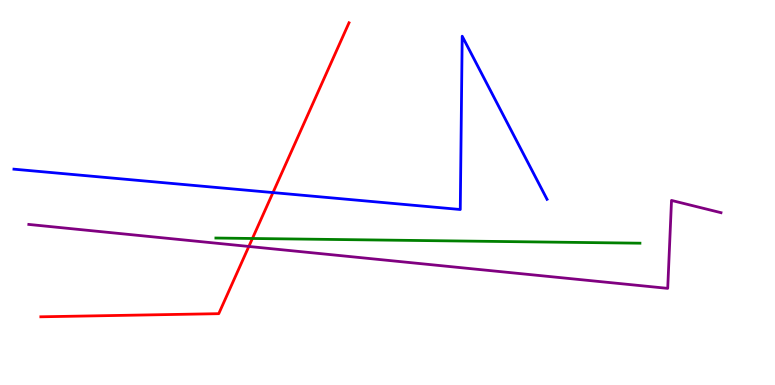[{'lines': ['blue', 'red'], 'intersections': [{'x': 3.52, 'y': 5.0}]}, {'lines': ['green', 'red'], 'intersections': [{'x': 3.26, 'y': 3.81}]}, {'lines': ['purple', 'red'], 'intersections': [{'x': 3.21, 'y': 3.6}]}, {'lines': ['blue', 'green'], 'intersections': []}, {'lines': ['blue', 'purple'], 'intersections': []}, {'lines': ['green', 'purple'], 'intersections': []}]